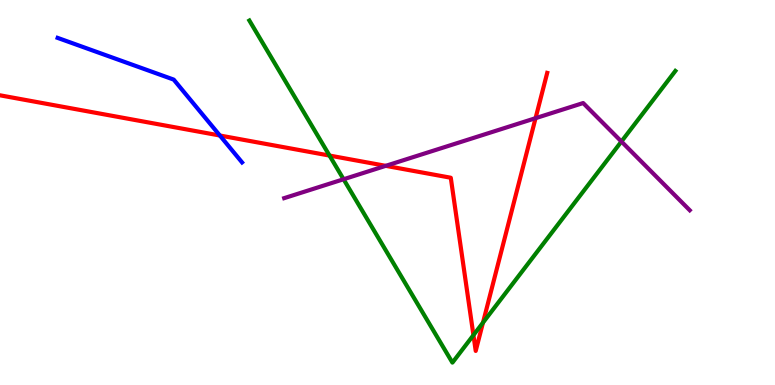[{'lines': ['blue', 'red'], 'intersections': [{'x': 2.84, 'y': 6.48}]}, {'lines': ['green', 'red'], 'intersections': [{'x': 4.25, 'y': 5.96}, {'x': 6.11, 'y': 1.3}, {'x': 6.23, 'y': 1.62}]}, {'lines': ['purple', 'red'], 'intersections': [{'x': 4.98, 'y': 5.69}, {'x': 6.91, 'y': 6.93}]}, {'lines': ['blue', 'green'], 'intersections': []}, {'lines': ['blue', 'purple'], 'intersections': []}, {'lines': ['green', 'purple'], 'intersections': [{'x': 4.43, 'y': 5.34}, {'x': 8.02, 'y': 6.32}]}]